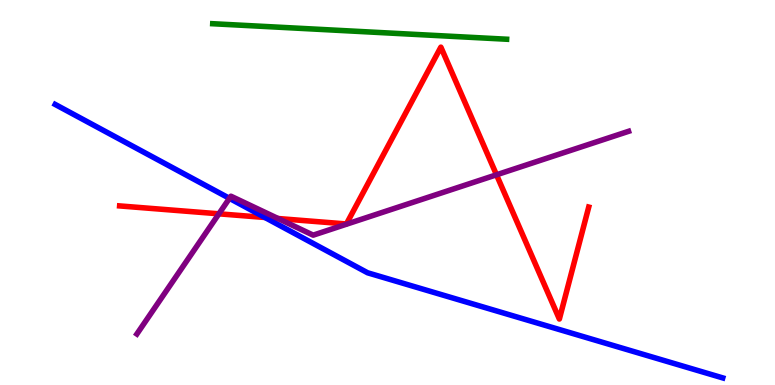[{'lines': ['blue', 'red'], 'intersections': [{'x': 3.42, 'y': 4.35}]}, {'lines': ['green', 'red'], 'intersections': []}, {'lines': ['purple', 'red'], 'intersections': [{'x': 2.82, 'y': 4.45}, {'x': 3.59, 'y': 4.32}, {'x': 6.41, 'y': 5.46}]}, {'lines': ['blue', 'green'], 'intersections': []}, {'lines': ['blue', 'purple'], 'intersections': [{'x': 2.96, 'y': 4.85}]}, {'lines': ['green', 'purple'], 'intersections': []}]